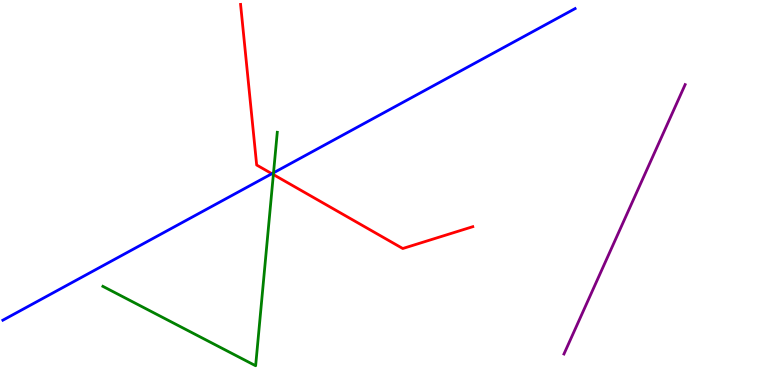[{'lines': ['blue', 'red'], 'intersections': [{'x': 3.51, 'y': 5.49}]}, {'lines': ['green', 'red'], 'intersections': [{'x': 3.53, 'y': 5.47}]}, {'lines': ['purple', 'red'], 'intersections': []}, {'lines': ['blue', 'green'], 'intersections': [{'x': 3.53, 'y': 5.51}]}, {'lines': ['blue', 'purple'], 'intersections': []}, {'lines': ['green', 'purple'], 'intersections': []}]